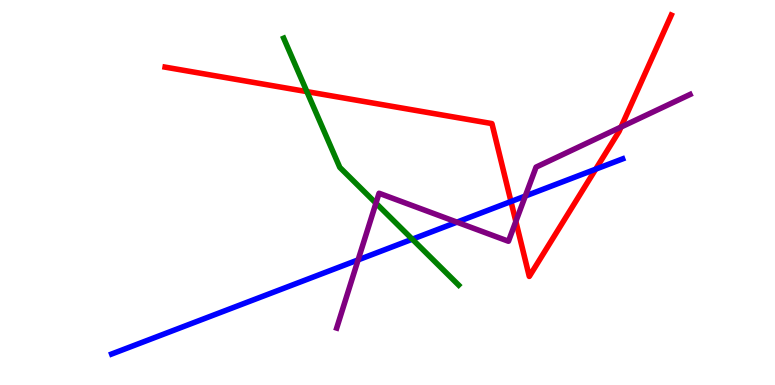[{'lines': ['blue', 'red'], 'intersections': [{'x': 6.59, 'y': 4.77}, {'x': 7.69, 'y': 5.61}]}, {'lines': ['green', 'red'], 'intersections': [{'x': 3.96, 'y': 7.62}]}, {'lines': ['purple', 'red'], 'intersections': [{'x': 6.66, 'y': 4.25}, {'x': 8.01, 'y': 6.7}]}, {'lines': ['blue', 'green'], 'intersections': [{'x': 5.32, 'y': 3.79}]}, {'lines': ['blue', 'purple'], 'intersections': [{'x': 4.62, 'y': 3.25}, {'x': 5.9, 'y': 4.23}, {'x': 6.78, 'y': 4.91}]}, {'lines': ['green', 'purple'], 'intersections': [{'x': 4.85, 'y': 4.72}]}]